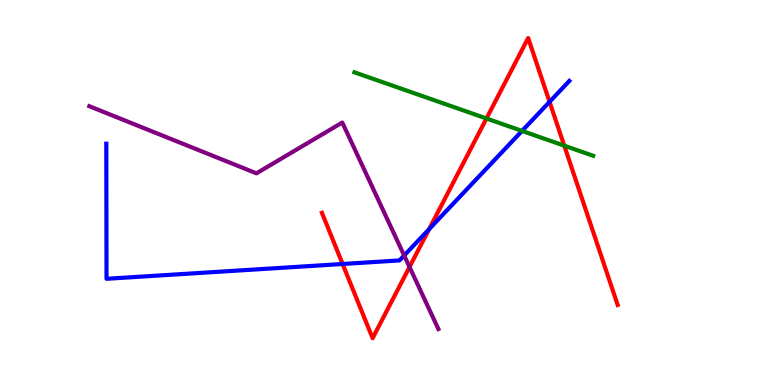[{'lines': ['blue', 'red'], 'intersections': [{'x': 4.42, 'y': 3.14}, {'x': 5.54, 'y': 4.05}, {'x': 7.09, 'y': 7.35}]}, {'lines': ['green', 'red'], 'intersections': [{'x': 6.28, 'y': 6.92}, {'x': 7.28, 'y': 6.22}]}, {'lines': ['purple', 'red'], 'intersections': [{'x': 5.28, 'y': 3.07}]}, {'lines': ['blue', 'green'], 'intersections': [{'x': 6.74, 'y': 6.6}]}, {'lines': ['blue', 'purple'], 'intersections': [{'x': 5.22, 'y': 3.36}]}, {'lines': ['green', 'purple'], 'intersections': []}]